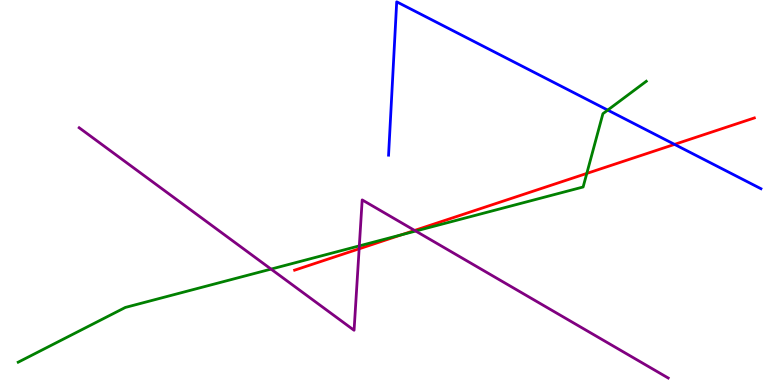[{'lines': ['blue', 'red'], 'intersections': [{'x': 8.7, 'y': 6.25}]}, {'lines': ['green', 'red'], 'intersections': [{'x': 5.18, 'y': 3.9}, {'x': 7.57, 'y': 5.5}]}, {'lines': ['purple', 'red'], 'intersections': [{'x': 4.63, 'y': 3.54}, {'x': 5.35, 'y': 4.01}]}, {'lines': ['blue', 'green'], 'intersections': [{'x': 7.84, 'y': 7.14}]}, {'lines': ['blue', 'purple'], 'intersections': []}, {'lines': ['green', 'purple'], 'intersections': [{'x': 3.5, 'y': 3.01}, {'x': 4.64, 'y': 3.61}, {'x': 5.36, 'y': 4.0}]}]